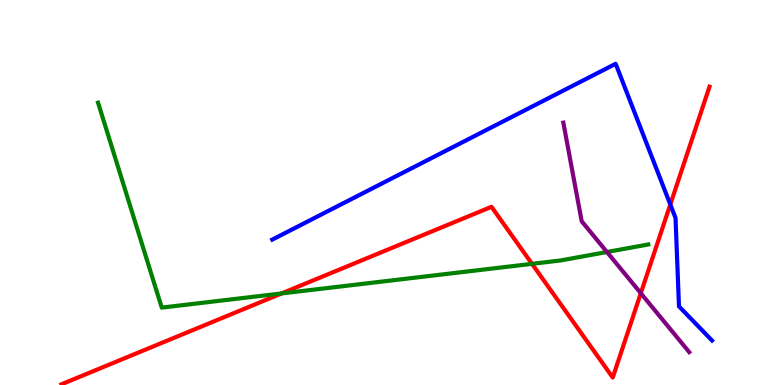[{'lines': ['blue', 'red'], 'intersections': [{'x': 8.65, 'y': 4.69}]}, {'lines': ['green', 'red'], 'intersections': [{'x': 3.63, 'y': 2.38}, {'x': 6.86, 'y': 3.15}]}, {'lines': ['purple', 'red'], 'intersections': [{'x': 8.27, 'y': 2.38}]}, {'lines': ['blue', 'green'], 'intersections': []}, {'lines': ['blue', 'purple'], 'intersections': []}, {'lines': ['green', 'purple'], 'intersections': [{'x': 7.83, 'y': 3.45}]}]